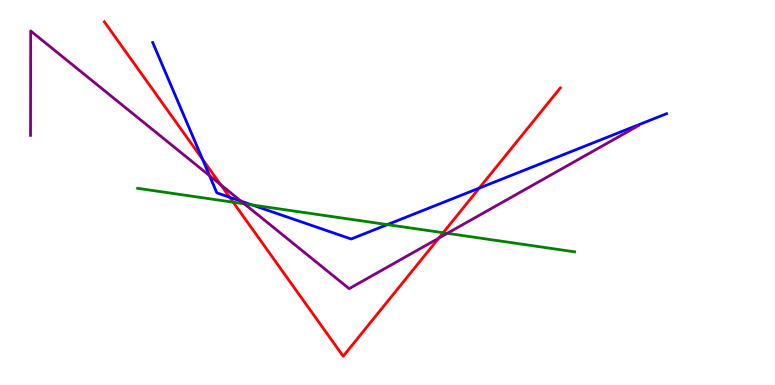[{'lines': ['blue', 'red'], 'intersections': [{'x': 2.61, 'y': 5.86}, {'x': 2.96, 'y': 4.88}, {'x': 6.18, 'y': 5.11}]}, {'lines': ['green', 'red'], 'intersections': [{'x': 3.01, 'y': 4.75}, {'x': 5.72, 'y': 3.96}]}, {'lines': ['purple', 'red'], 'intersections': [{'x': 2.85, 'y': 5.2}, {'x': 5.66, 'y': 3.81}]}, {'lines': ['blue', 'green'], 'intersections': [{'x': 3.25, 'y': 4.68}, {'x': 5.0, 'y': 4.17}]}, {'lines': ['blue', 'purple'], 'intersections': [{'x': 2.7, 'y': 5.44}, {'x': 3.11, 'y': 4.78}]}, {'lines': ['green', 'purple'], 'intersections': [{'x': 3.15, 'y': 4.71}, {'x': 5.77, 'y': 3.94}]}]